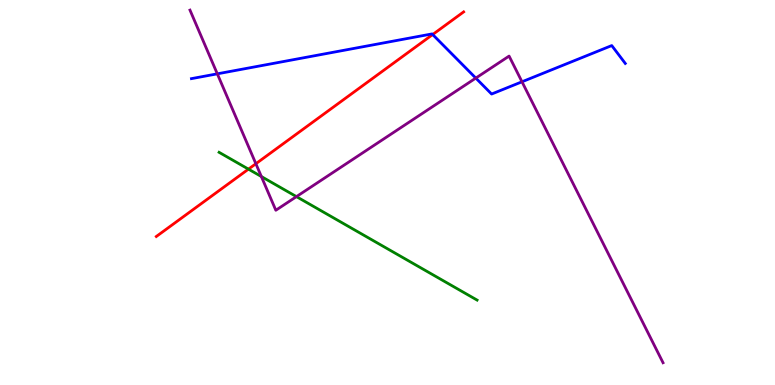[{'lines': ['blue', 'red'], 'intersections': [{'x': 5.58, 'y': 9.1}]}, {'lines': ['green', 'red'], 'intersections': [{'x': 3.21, 'y': 5.61}]}, {'lines': ['purple', 'red'], 'intersections': [{'x': 3.3, 'y': 5.75}]}, {'lines': ['blue', 'green'], 'intersections': []}, {'lines': ['blue', 'purple'], 'intersections': [{'x': 2.8, 'y': 8.08}, {'x': 6.14, 'y': 7.97}, {'x': 6.74, 'y': 7.88}]}, {'lines': ['green', 'purple'], 'intersections': [{'x': 3.37, 'y': 5.41}, {'x': 3.83, 'y': 4.89}]}]